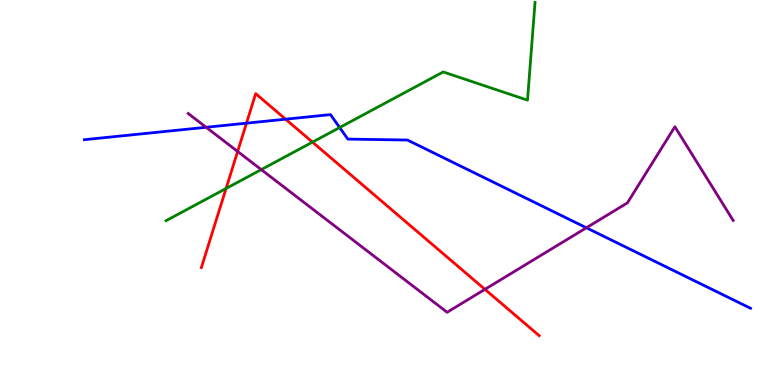[{'lines': ['blue', 'red'], 'intersections': [{'x': 3.18, 'y': 6.8}, {'x': 3.69, 'y': 6.9}]}, {'lines': ['green', 'red'], 'intersections': [{'x': 2.92, 'y': 5.1}, {'x': 4.03, 'y': 6.31}]}, {'lines': ['purple', 'red'], 'intersections': [{'x': 3.07, 'y': 6.07}, {'x': 6.26, 'y': 2.48}]}, {'lines': ['blue', 'green'], 'intersections': [{'x': 4.38, 'y': 6.69}]}, {'lines': ['blue', 'purple'], 'intersections': [{'x': 2.66, 'y': 6.69}, {'x': 7.57, 'y': 4.08}]}, {'lines': ['green', 'purple'], 'intersections': [{'x': 3.37, 'y': 5.59}]}]